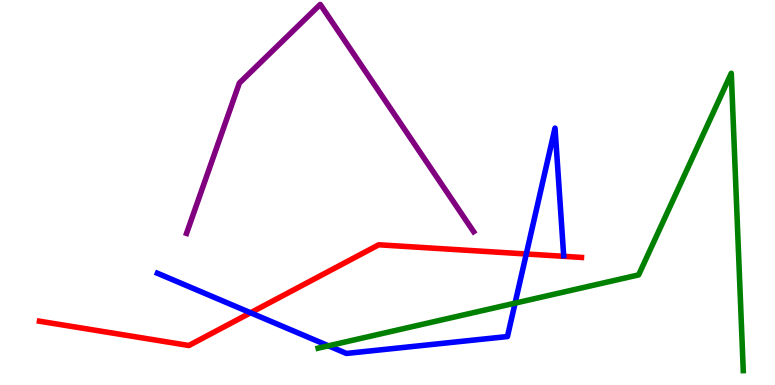[{'lines': ['blue', 'red'], 'intersections': [{'x': 3.23, 'y': 1.88}, {'x': 6.79, 'y': 3.4}]}, {'lines': ['green', 'red'], 'intersections': []}, {'lines': ['purple', 'red'], 'intersections': []}, {'lines': ['blue', 'green'], 'intersections': [{'x': 4.24, 'y': 1.02}, {'x': 6.65, 'y': 2.13}]}, {'lines': ['blue', 'purple'], 'intersections': []}, {'lines': ['green', 'purple'], 'intersections': []}]